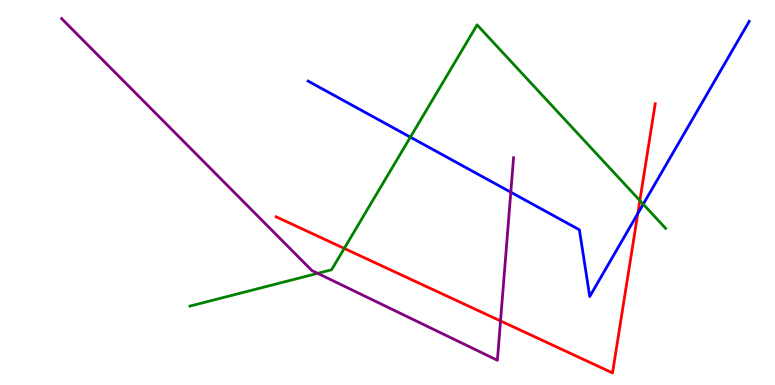[{'lines': ['blue', 'red'], 'intersections': [{'x': 8.23, 'y': 4.45}]}, {'lines': ['green', 'red'], 'intersections': [{'x': 4.44, 'y': 3.55}, {'x': 8.26, 'y': 4.79}]}, {'lines': ['purple', 'red'], 'intersections': [{'x': 6.46, 'y': 1.66}]}, {'lines': ['blue', 'green'], 'intersections': [{'x': 5.3, 'y': 6.44}, {'x': 8.3, 'y': 4.7}]}, {'lines': ['blue', 'purple'], 'intersections': [{'x': 6.59, 'y': 5.01}]}, {'lines': ['green', 'purple'], 'intersections': [{'x': 4.1, 'y': 2.9}]}]